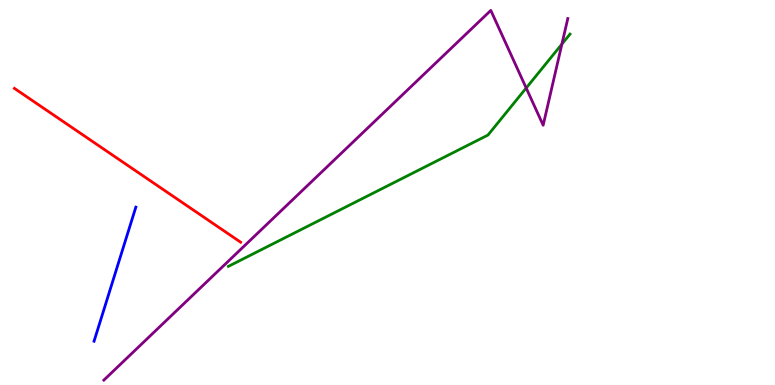[{'lines': ['blue', 'red'], 'intersections': []}, {'lines': ['green', 'red'], 'intersections': []}, {'lines': ['purple', 'red'], 'intersections': []}, {'lines': ['blue', 'green'], 'intersections': []}, {'lines': ['blue', 'purple'], 'intersections': []}, {'lines': ['green', 'purple'], 'intersections': [{'x': 6.79, 'y': 7.71}, {'x': 7.25, 'y': 8.85}]}]